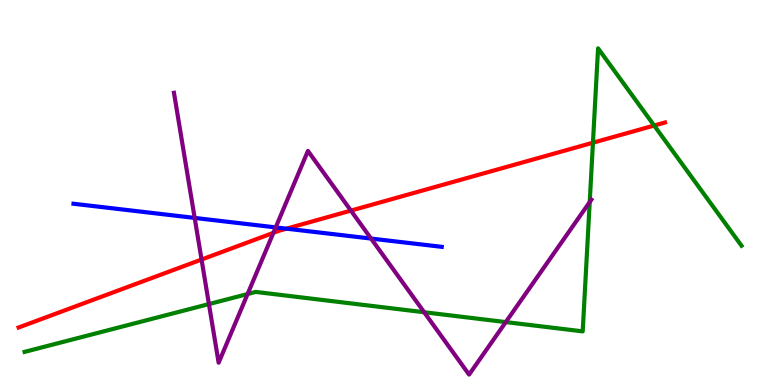[{'lines': ['blue', 'red'], 'intersections': [{'x': 3.7, 'y': 4.06}]}, {'lines': ['green', 'red'], 'intersections': [{'x': 7.65, 'y': 6.29}, {'x': 8.44, 'y': 6.74}]}, {'lines': ['purple', 'red'], 'intersections': [{'x': 2.6, 'y': 3.26}, {'x': 3.53, 'y': 3.95}, {'x': 4.53, 'y': 4.53}]}, {'lines': ['blue', 'green'], 'intersections': []}, {'lines': ['blue', 'purple'], 'intersections': [{'x': 2.51, 'y': 4.34}, {'x': 3.56, 'y': 4.09}, {'x': 4.79, 'y': 3.8}]}, {'lines': ['green', 'purple'], 'intersections': [{'x': 2.7, 'y': 2.1}, {'x': 3.19, 'y': 2.36}, {'x': 5.47, 'y': 1.89}, {'x': 6.53, 'y': 1.63}, {'x': 7.61, 'y': 4.75}]}]